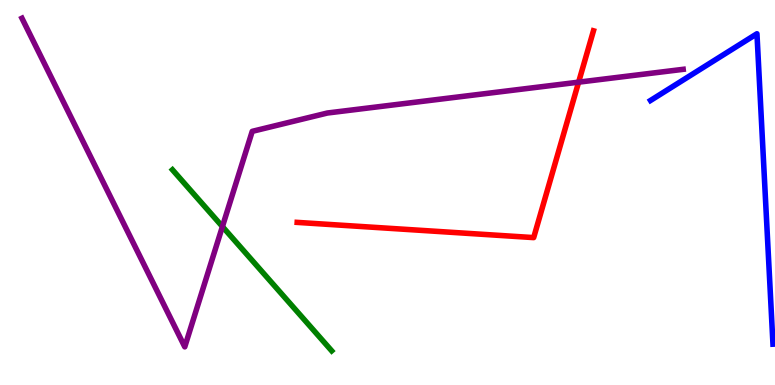[{'lines': ['blue', 'red'], 'intersections': []}, {'lines': ['green', 'red'], 'intersections': []}, {'lines': ['purple', 'red'], 'intersections': [{'x': 7.47, 'y': 7.87}]}, {'lines': ['blue', 'green'], 'intersections': []}, {'lines': ['blue', 'purple'], 'intersections': []}, {'lines': ['green', 'purple'], 'intersections': [{'x': 2.87, 'y': 4.11}]}]